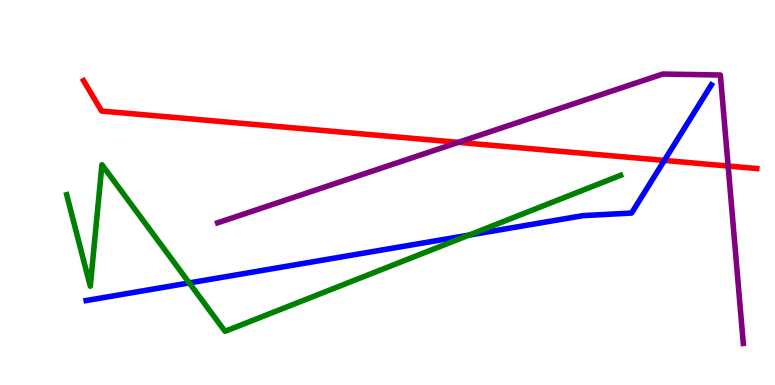[{'lines': ['blue', 'red'], 'intersections': [{'x': 8.57, 'y': 5.83}]}, {'lines': ['green', 'red'], 'intersections': []}, {'lines': ['purple', 'red'], 'intersections': [{'x': 5.91, 'y': 6.3}, {'x': 9.4, 'y': 5.69}]}, {'lines': ['blue', 'green'], 'intersections': [{'x': 2.44, 'y': 2.65}, {'x': 6.05, 'y': 3.89}]}, {'lines': ['blue', 'purple'], 'intersections': []}, {'lines': ['green', 'purple'], 'intersections': []}]